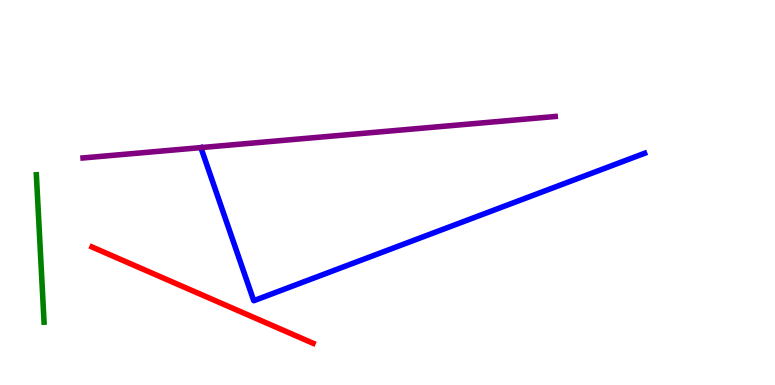[{'lines': ['blue', 'red'], 'intersections': []}, {'lines': ['green', 'red'], 'intersections': []}, {'lines': ['purple', 'red'], 'intersections': []}, {'lines': ['blue', 'green'], 'intersections': []}, {'lines': ['blue', 'purple'], 'intersections': []}, {'lines': ['green', 'purple'], 'intersections': []}]